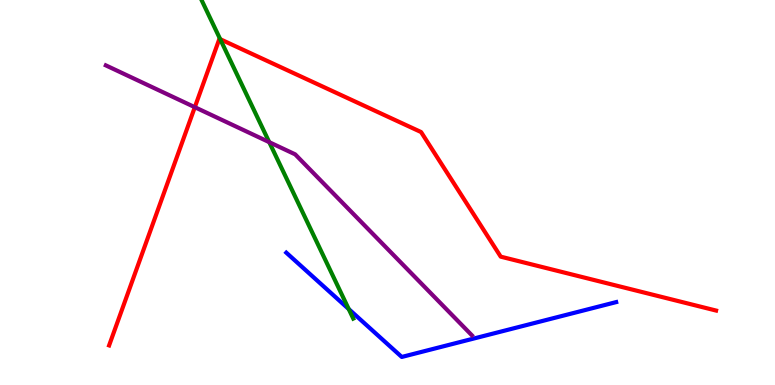[{'lines': ['blue', 'red'], 'intersections': []}, {'lines': ['green', 'red'], 'intersections': [{'x': 2.84, 'y': 8.98}]}, {'lines': ['purple', 'red'], 'intersections': [{'x': 2.51, 'y': 7.22}]}, {'lines': ['blue', 'green'], 'intersections': [{'x': 4.5, 'y': 1.97}]}, {'lines': ['blue', 'purple'], 'intersections': []}, {'lines': ['green', 'purple'], 'intersections': [{'x': 3.47, 'y': 6.31}]}]